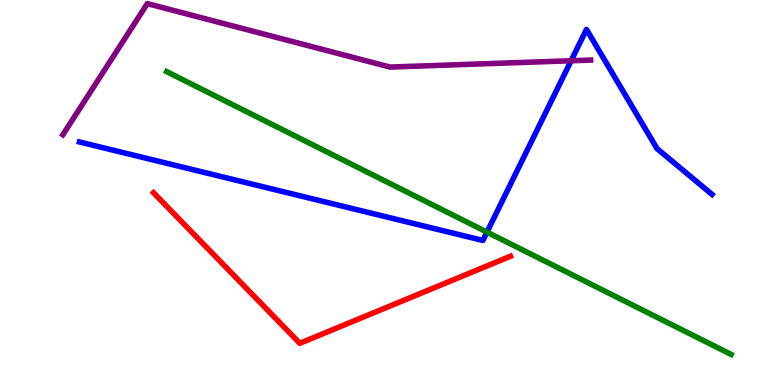[{'lines': ['blue', 'red'], 'intersections': []}, {'lines': ['green', 'red'], 'intersections': []}, {'lines': ['purple', 'red'], 'intersections': []}, {'lines': ['blue', 'green'], 'intersections': [{'x': 6.28, 'y': 3.97}]}, {'lines': ['blue', 'purple'], 'intersections': [{'x': 7.37, 'y': 8.42}]}, {'lines': ['green', 'purple'], 'intersections': []}]